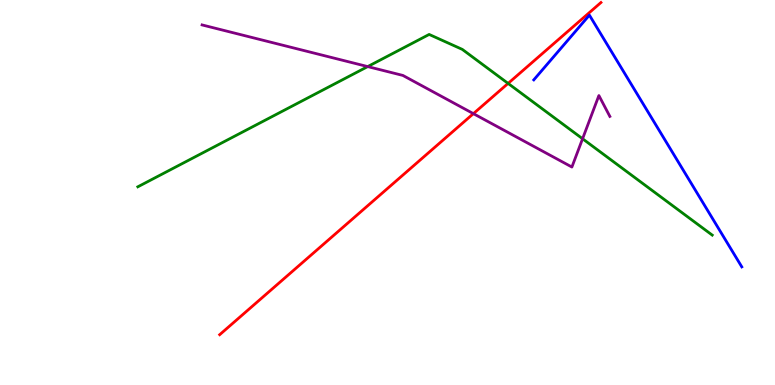[{'lines': ['blue', 'red'], 'intersections': []}, {'lines': ['green', 'red'], 'intersections': [{'x': 6.56, 'y': 7.83}]}, {'lines': ['purple', 'red'], 'intersections': [{'x': 6.11, 'y': 7.05}]}, {'lines': ['blue', 'green'], 'intersections': []}, {'lines': ['blue', 'purple'], 'intersections': []}, {'lines': ['green', 'purple'], 'intersections': [{'x': 4.74, 'y': 8.27}, {'x': 7.52, 'y': 6.4}]}]